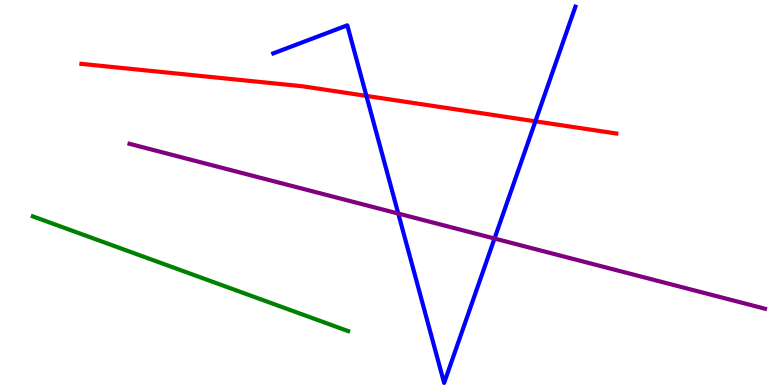[{'lines': ['blue', 'red'], 'intersections': [{'x': 4.73, 'y': 7.51}, {'x': 6.91, 'y': 6.85}]}, {'lines': ['green', 'red'], 'intersections': []}, {'lines': ['purple', 'red'], 'intersections': []}, {'lines': ['blue', 'green'], 'intersections': []}, {'lines': ['blue', 'purple'], 'intersections': [{'x': 5.14, 'y': 4.45}, {'x': 6.38, 'y': 3.8}]}, {'lines': ['green', 'purple'], 'intersections': []}]